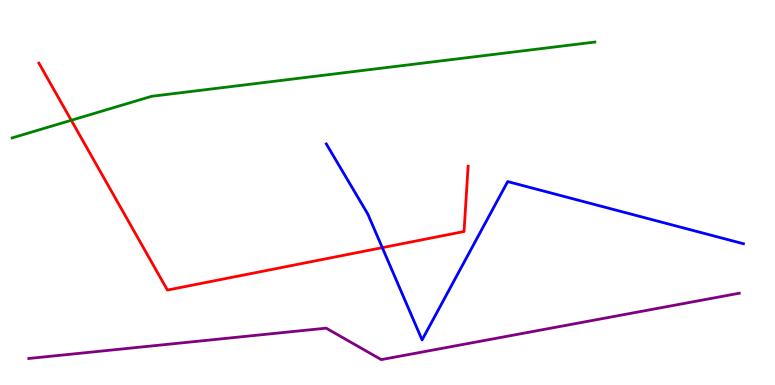[{'lines': ['blue', 'red'], 'intersections': [{'x': 4.93, 'y': 3.57}]}, {'lines': ['green', 'red'], 'intersections': [{'x': 0.919, 'y': 6.88}]}, {'lines': ['purple', 'red'], 'intersections': []}, {'lines': ['blue', 'green'], 'intersections': []}, {'lines': ['blue', 'purple'], 'intersections': []}, {'lines': ['green', 'purple'], 'intersections': []}]